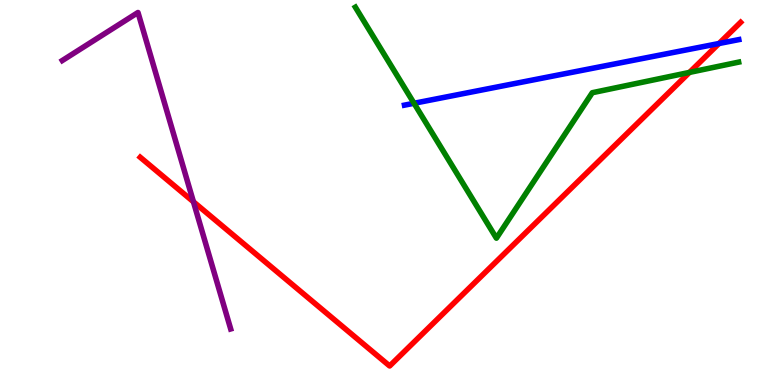[{'lines': ['blue', 'red'], 'intersections': [{'x': 9.28, 'y': 8.87}]}, {'lines': ['green', 'red'], 'intersections': [{'x': 8.9, 'y': 8.12}]}, {'lines': ['purple', 'red'], 'intersections': [{'x': 2.5, 'y': 4.76}]}, {'lines': ['blue', 'green'], 'intersections': [{'x': 5.34, 'y': 7.32}]}, {'lines': ['blue', 'purple'], 'intersections': []}, {'lines': ['green', 'purple'], 'intersections': []}]